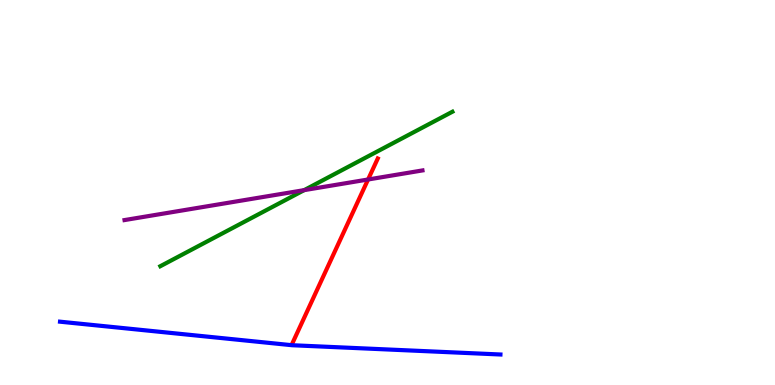[{'lines': ['blue', 'red'], 'intersections': []}, {'lines': ['green', 'red'], 'intersections': []}, {'lines': ['purple', 'red'], 'intersections': [{'x': 4.75, 'y': 5.34}]}, {'lines': ['blue', 'green'], 'intersections': []}, {'lines': ['blue', 'purple'], 'intersections': []}, {'lines': ['green', 'purple'], 'intersections': [{'x': 3.92, 'y': 5.06}]}]